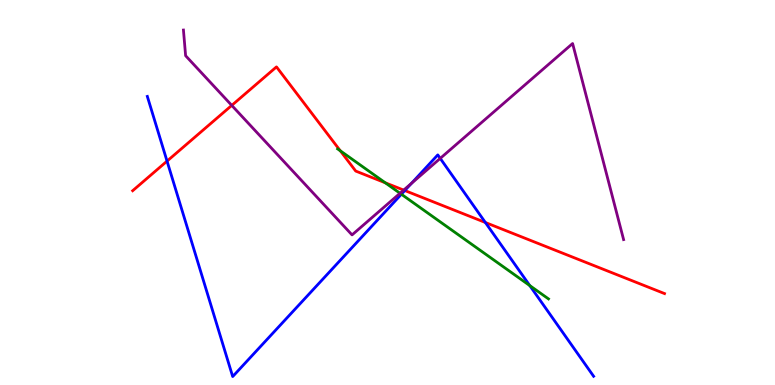[{'lines': ['blue', 'red'], 'intersections': [{'x': 2.16, 'y': 5.82}, {'x': 5.22, 'y': 5.05}, {'x': 6.26, 'y': 4.22}]}, {'lines': ['green', 'red'], 'intersections': [{'x': 4.39, 'y': 6.08}, {'x': 4.97, 'y': 5.25}]}, {'lines': ['purple', 'red'], 'intersections': [{'x': 2.99, 'y': 7.26}, {'x': 5.21, 'y': 5.06}]}, {'lines': ['blue', 'green'], 'intersections': [{'x': 5.18, 'y': 4.95}, {'x': 6.84, 'y': 2.58}]}, {'lines': ['blue', 'purple'], 'intersections': [{'x': 5.31, 'y': 5.24}, {'x': 5.68, 'y': 5.89}]}, {'lines': ['green', 'purple'], 'intersections': [{'x': 5.16, 'y': 4.98}]}]